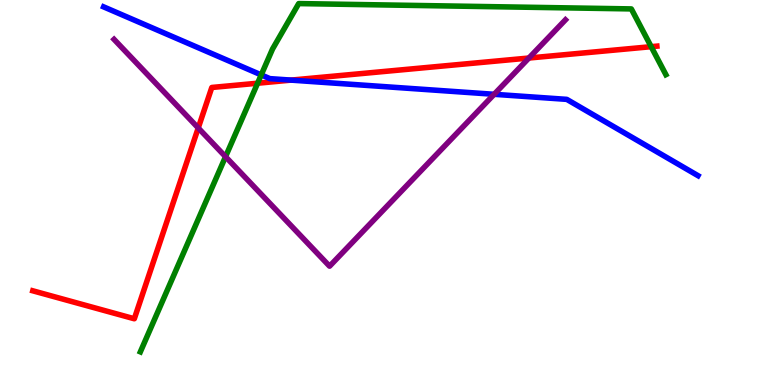[{'lines': ['blue', 'red'], 'intersections': [{'x': 3.76, 'y': 7.92}]}, {'lines': ['green', 'red'], 'intersections': [{'x': 3.32, 'y': 7.84}, {'x': 8.4, 'y': 8.79}]}, {'lines': ['purple', 'red'], 'intersections': [{'x': 2.56, 'y': 6.68}, {'x': 6.82, 'y': 8.49}]}, {'lines': ['blue', 'green'], 'intersections': [{'x': 3.37, 'y': 8.05}]}, {'lines': ['blue', 'purple'], 'intersections': [{'x': 6.38, 'y': 7.55}]}, {'lines': ['green', 'purple'], 'intersections': [{'x': 2.91, 'y': 5.93}]}]